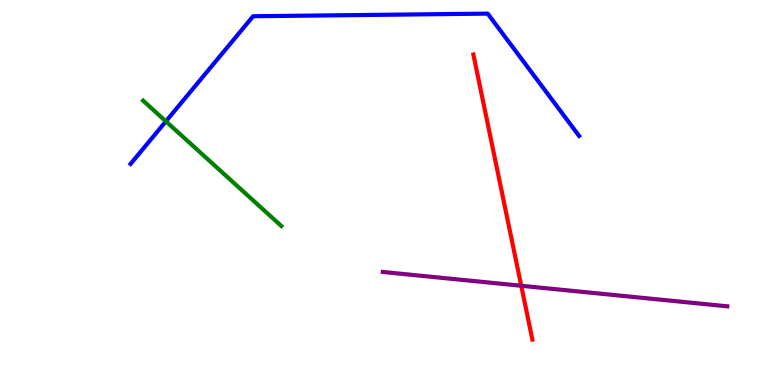[{'lines': ['blue', 'red'], 'intersections': []}, {'lines': ['green', 'red'], 'intersections': []}, {'lines': ['purple', 'red'], 'intersections': [{'x': 6.73, 'y': 2.58}]}, {'lines': ['blue', 'green'], 'intersections': [{'x': 2.14, 'y': 6.85}]}, {'lines': ['blue', 'purple'], 'intersections': []}, {'lines': ['green', 'purple'], 'intersections': []}]